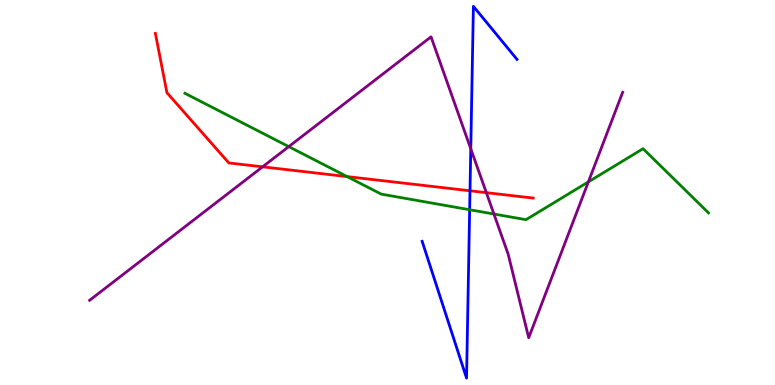[{'lines': ['blue', 'red'], 'intersections': [{'x': 6.06, 'y': 5.04}]}, {'lines': ['green', 'red'], 'intersections': [{'x': 4.48, 'y': 5.41}]}, {'lines': ['purple', 'red'], 'intersections': [{'x': 3.39, 'y': 5.67}, {'x': 6.28, 'y': 5.0}]}, {'lines': ['blue', 'green'], 'intersections': [{'x': 6.06, 'y': 4.55}]}, {'lines': ['blue', 'purple'], 'intersections': [{'x': 6.07, 'y': 6.13}]}, {'lines': ['green', 'purple'], 'intersections': [{'x': 3.73, 'y': 6.19}, {'x': 6.37, 'y': 4.44}, {'x': 7.59, 'y': 5.28}]}]